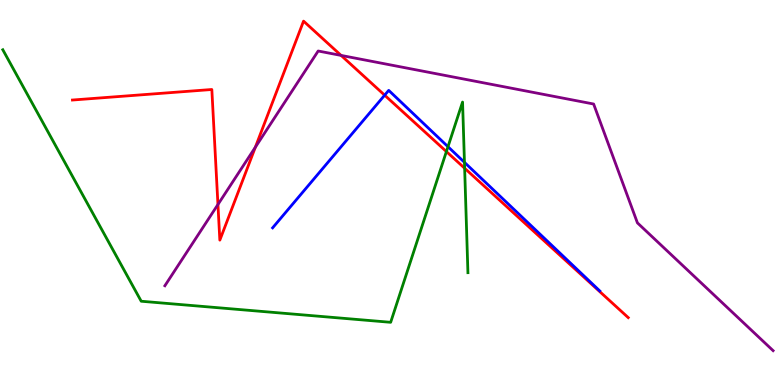[{'lines': ['blue', 'red'], 'intersections': [{'x': 4.96, 'y': 7.53}]}, {'lines': ['green', 'red'], 'intersections': [{'x': 5.76, 'y': 6.06}, {'x': 6.0, 'y': 5.63}]}, {'lines': ['purple', 'red'], 'intersections': [{'x': 2.81, 'y': 4.69}, {'x': 3.3, 'y': 6.18}, {'x': 4.4, 'y': 8.56}]}, {'lines': ['blue', 'green'], 'intersections': [{'x': 5.78, 'y': 6.19}, {'x': 5.99, 'y': 5.78}]}, {'lines': ['blue', 'purple'], 'intersections': []}, {'lines': ['green', 'purple'], 'intersections': []}]